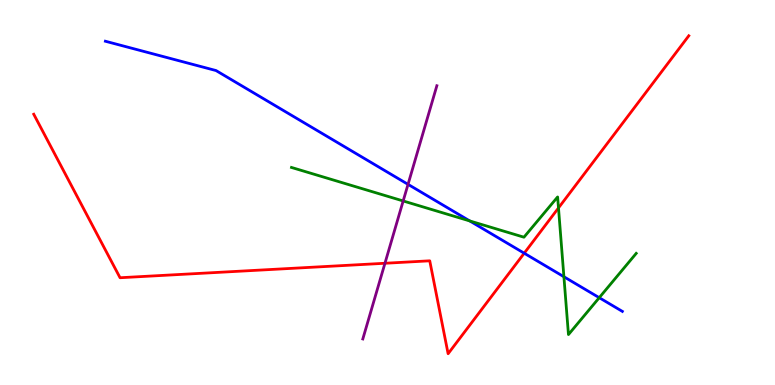[{'lines': ['blue', 'red'], 'intersections': [{'x': 6.76, 'y': 3.42}]}, {'lines': ['green', 'red'], 'intersections': [{'x': 7.21, 'y': 4.6}]}, {'lines': ['purple', 'red'], 'intersections': [{'x': 4.97, 'y': 3.16}]}, {'lines': ['blue', 'green'], 'intersections': [{'x': 6.06, 'y': 4.26}, {'x': 7.28, 'y': 2.81}, {'x': 7.73, 'y': 2.27}]}, {'lines': ['blue', 'purple'], 'intersections': [{'x': 5.26, 'y': 5.21}]}, {'lines': ['green', 'purple'], 'intersections': [{'x': 5.2, 'y': 4.78}]}]